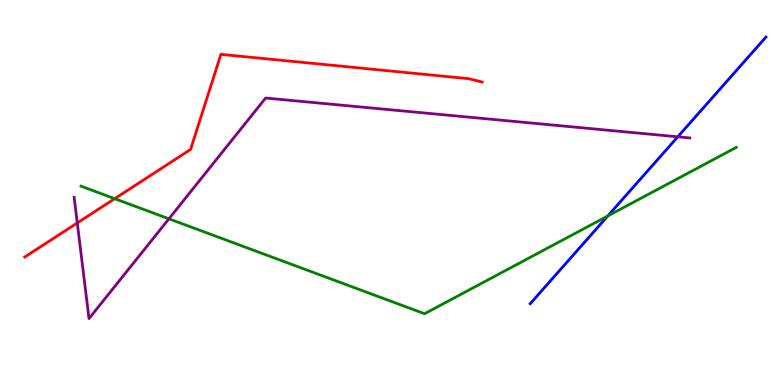[{'lines': ['blue', 'red'], 'intersections': []}, {'lines': ['green', 'red'], 'intersections': [{'x': 1.48, 'y': 4.84}]}, {'lines': ['purple', 'red'], 'intersections': [{'x': 0.997, 'y': 4.21}]}, {'lines': ['blue', 'green'], 'intersections': [{'x': 7.84, 'y': 4.39}]}, {'lines': ['blue', 'purple'], 'intersections': [{'x': 8.75, 'y': 6.45}]}, {'lines': ['green', 'purple'], 'intersections': [{'x': 2.18, 'y': 4.32}]}]